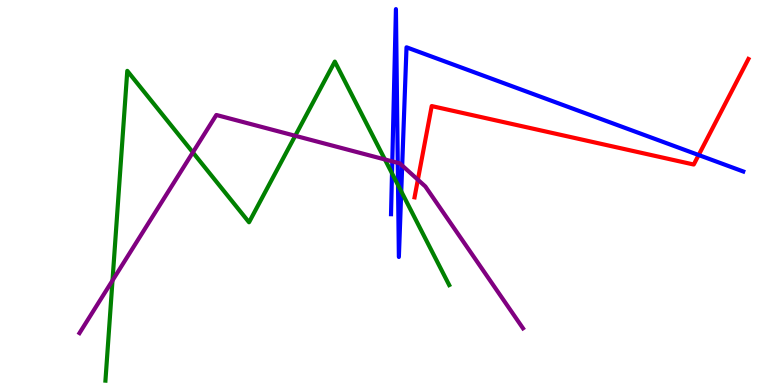[{'lines': ['blue', 'red'], 'intersections': [{'x': 9.01, 'y': 5.97}]}, {'lines': ['green', 'red'], 'intersections': []}, {'lines': ['purple', 'red'], 'intersections': [{'x': 5.39, 'y': 5.33}]}, {'lines': ['blue', 'green'], 'intersections': [{'x': 5.06, 'y': 5.5}, {'x': 5.14, 'y': 5.19}, {'x': 5.18, 'y': 5.03}]}, {'lines': ['blue', 'purple'], 'intersections': [{'x': 5.06, 'y': 5.81}, {'x': 5.13, 'y': 5.77}, {'x': 5.19, 'y': 5.7}]}, {'lines': ['green', 'purple'], 'intersections': [{'x': 1.45, 'y': 2.71}, {'x': 2.49, 'y': 6.04}, {'x': 3.81, 'y': 6.47}, {'x': 4.97, 'y': 5.86}]}]